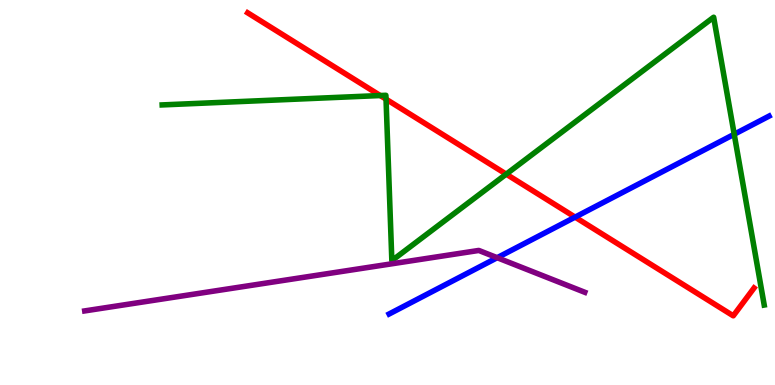[{'lines': ['blue', 'red'], 'intersections': [{'x': 7.42, 'y': 4.36}]}, {'lines': ['green', 'red'], 'intersections': [{'x': 4.91, 'y': 7.52}, {'x': 4.98, 'y': 7.42}, {'x': 6.53, 'y': 5.48}]}, {'lines': ['purple', 'red'], 'intersections': []}, {'lines': ['blue', 'green'], 'intersections': [{'x': 9.47, 'y': 6.51}]}, {'lines': ['blue', 'purple'], 'intersections': [{'x': 6.42, 'y': 3.31}]}, {'lines': ['green', 'purple'], 'intersections': []}]